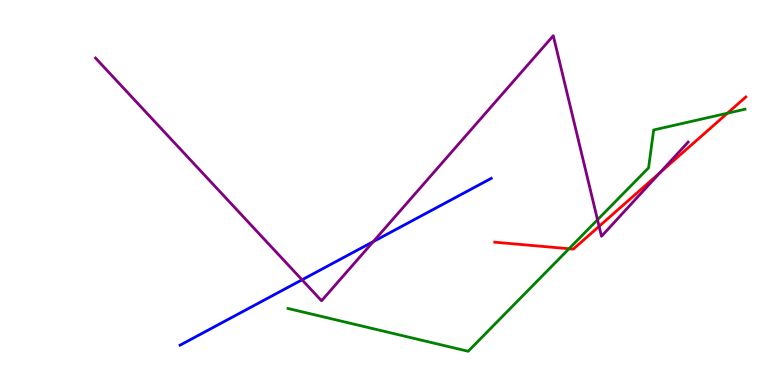[{'lines': ['blue', 'red'], 'intersections': []}, {'lines': ['green', 'red'], 'intersections': [{'x': 7.34, 'y': 3.54}, {'x': 9.39, 'y': 7.06}]}, {'lines': ['purple', 'red'], 'intersections': [{'x': 7.73, 'y': 4.12}, {'x': 8.52, 'y': 5.52}]}, {'lines': ['blue', 'green'], 'intersections': []}, {'lines': ['blue', 'purple'], 'intersections': [{'x': 3.9, 'y': 2.73}, {'x': 4.82, 'y': 3.72}]}, {'lines': ['green', 'purple'], 'intersections': [{'x': 7.71, 'y': 4.29}]}]